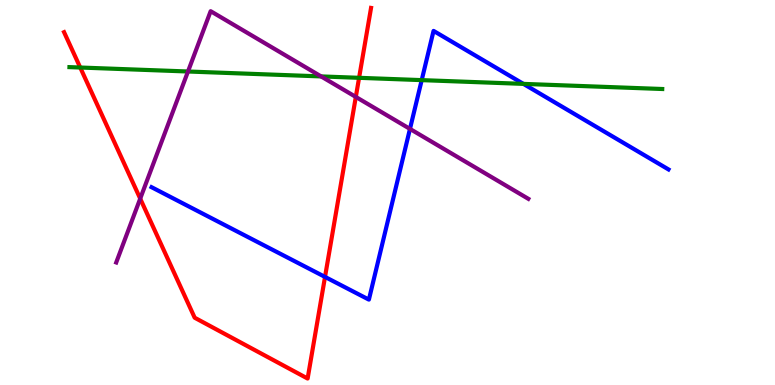[{'lines': ['blue', 'red'], 'intersections': [{'x': 4.19, 'y': 2.81}]}, {'lines': ['green', 'red'], 'intersections': [{'x': 1.04, 'y': 8.25}, {'x': 4.63, 'y': 7.98}]}, {'lines': ['purple', 'red'], 'intersections': [{'x': 1.81, 'y': 4.84}, {'x': 4.59, 'y': 7.48}]}, {'lines': ['blue', 'green'], 'intersections': [{'x': 5.44, 'y': 7.92}, {'x': 6.75, 'y': 7.82}]}, {'lines': ['blue', 'purple'], 'intersections': [{'x': 5.29, 'y': 6.65}]}, {'lines': ['green', 'purple'], 'intersections': [{'x': 2.43, 'y': 8.14}, {'x': 4.14, 'y': 8.02}]}]